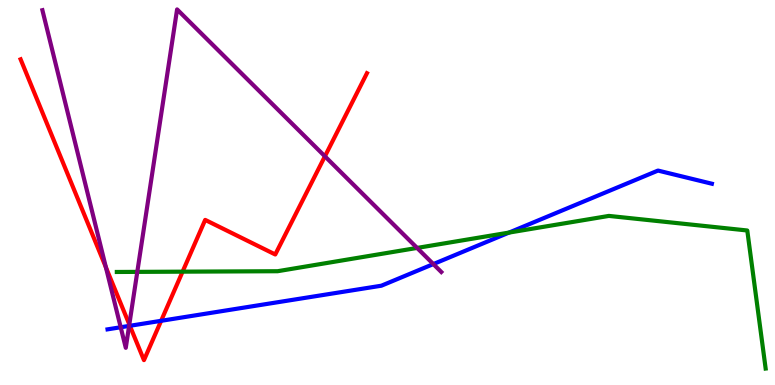[{'lines': ['blue', 'red'], 'intersections': [{'x': 1.68, 'y': 1.54}, {'x': 2.08, 'y': 1.67}]}, {'lines': ['green', 'red'], 'intersections': [{'x': 2.36, 'y': 2.94}]}, {'lines': ['purple', 'red'], 'intersections': [{'x': 1.37, 'y': 3.06}, {'x': 1.67, 'y': 1.57}, {'x': 4.19, 'y': 5.94}]}, {'lines': ['blue', 'green'], 'intersections': [{'x': 6.57, 'y': 3.96}]}, {'lines': ['blue', 'purple'], 'intersections': [{'x': 1.56, 'y': 1.5}, {'x': 1.67, 'y': 1.53}, {'x': 5.59, 'y': 3.14}]}, {'lines': ['green', 'purple'], 'intersections': [{'x': 1.77, 'y': 2.94}, {'x': 5.38, 'y': 3.56}]}]